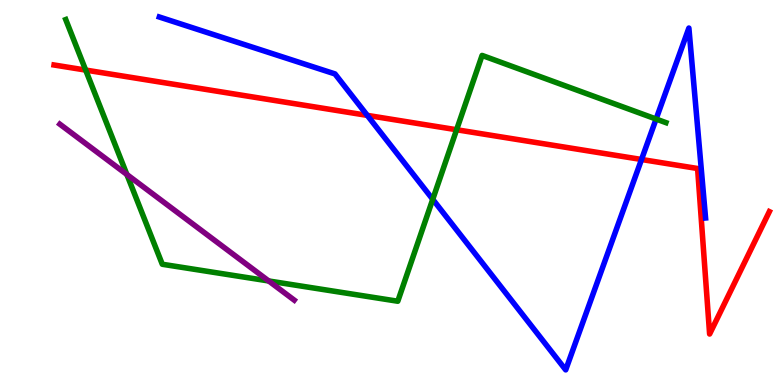[{'lines': ['blue', 'red'], 'intersections': [{'x': 4.74, 'y': 7.0}, {'x': 8.28, 'y': 5.86}]}, {'lines': ['green', 'red'], 'intersections': [{'x': 1.11, 'y': 8.18}, {'x': 5.89, 'y': 6.63}]}, {'lines': ['purple', 'red'], 'intersections': []}, {'lines': ['blue', 'green'], 'intersections': [{'x': 5.58, 'y': 4.82}, {'x': 8.47, 'y': 6.91}]}, {'lines': ['blue', 'purple'], 'intersections': []}, {'lines': ['green', 'purple'], 'intersections': [{'x': 1.64, 'y': 5.47}, {'x': 3.47, 'y': 2.7}]}]